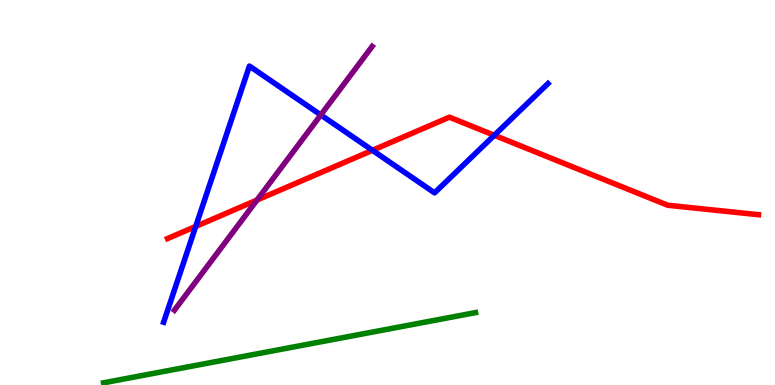[{'lines': ['blue', 'red'], 'intersections': [{'x': 2.53, 'y': 4.12}, {'x': 4.81, 'y': 6.1}, {'x': 6.38, 'y': 6.49}]}, {'lines': ['green', 'red'], 'intersections': []}, {'lines': ['purple', 'red'], 'intersections': [{'x': 3.32, 'y': 4.8}]}, {'lines': ['blue', 'green'], 'intersections': []}, {'lines': ['blue', 'purple'], 'intersections': [{'x': 4.14, 'y': 7.01}]}, {'lines': ['green', 'purple'], 'intersections': []}]